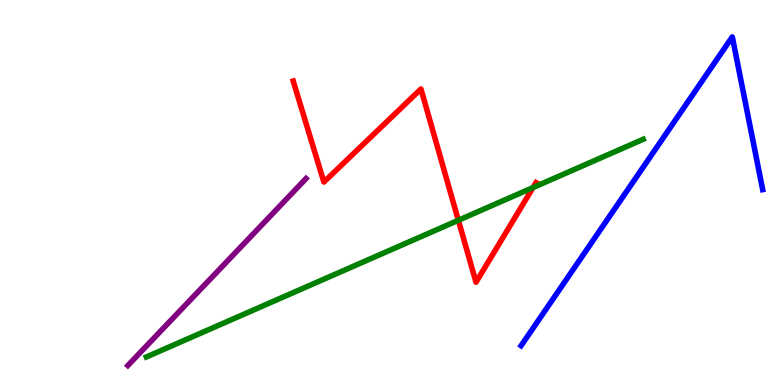[{'lines': ['blue', 'red'], 'intersections': []}, {'lines': ['green', 'red'], 'intersections': [{'x': 5.91, 'y': 4.28}, {'x': 6.88, 'y': 5.13}]}, {'lines': ['purple', 'red'], 'intersections': []}, {'lines': ['blue', 'green'], 'intersections': []}, {'lines': ['blue', 'purple'], 'intersections': []}, {'lines': ['green', 'purple'], 'intersections': []}]